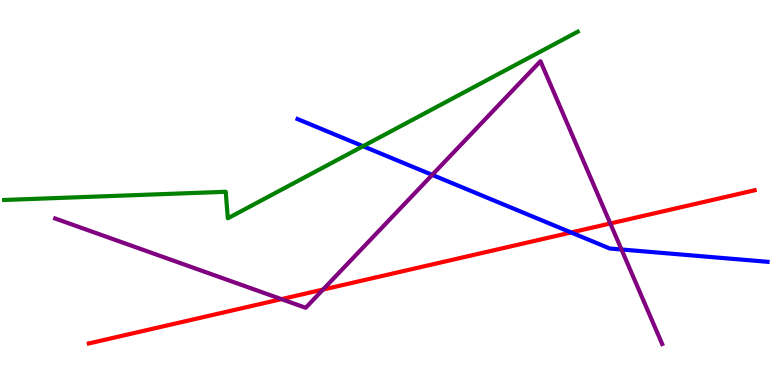[{'lines': ['blue', 'red'], 'intersections': [{'x': 7.37, 'y': 3.96}]}, {'lines': ['green', 'red'], 'intersections': []}, {'lines': ['purple', 'red'], 'intersections': [{'x': 3.63, 'y': 2.23}, {'x': 4.17, 'y': 2.48}, {'x': 7.87, 'y': 4.2}]}, {'lines': ['blue', 'green'], 'intersections': [{'x': 4.68, 'y': 6.2}]}, {'lines': ['blue', 'purple'], 'intersections': [{'x': 5.58, 'y': 5.46}, {'x': 8.02, 'y': 3.52}]}, {'lines': ['green', 'purple'], 'intersections': []}]